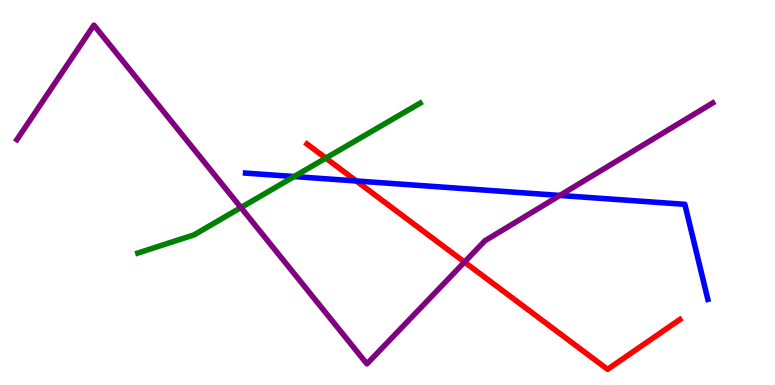[{'lines': ['blue', 'red'], 'intersections': [{'x': 4.6, 'y': 5.3}]}, {'lines': ['green', 'red'], 'intersections': [{'x': 4.2, 'y': 5.89}]}, {'lines': ['purple', 'red'], 'intersections': [{'x': 5.99, 'y': 3.19}]}, {'lines': ['blue', 'green'], 'intersections': [{'x': 3.8, 'y': 5.41}]}, {'lines': ['blue', 'purple'], 'intersections': [{'x': 7.22, 'y': 4.92}]}, {'lines': ['green', 'purple'], 'intersections': [{'x': 3.11, 'y': 4.61}]}]